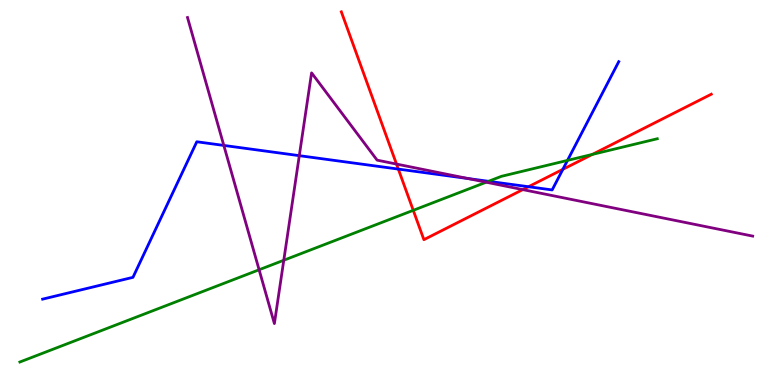[{'lines': ['blue', 'red'], 'intersections': [{'x': 5.14, 'y': 5.61}, {'x': 6.82, 'y': 5.15}, {'x': 7.26, 'y': 5.6}]}, {'lines': ['green', 'red'], 'intersections': [{'x': 5.33, 'y': 4.54}, {'x': 7.64, 'y': 5.99}]}, {'lines': ['purple', 'red'], 'intersections': [{'x': 5.12, 'y': 5.74}, {'x': 6.75, 'y': 5.08}]}, {'lines': ['blue', 'green'], 'intersections': [{'x': 6.3, 'y': 5.29}, {'x': 7.32, 'y': 5.83}]}, {'lines': ['blue', 'purple'], 'intersections': [{'x': 2.89, 'y': 6.22}, {'x': 3.86, 'y': 5.96}, {'x': 6.04, 'y': 5.36}]}, {'lines': ['green', 'purple'], 'intersections': [{'x': 3.34, 'y': 2.99}, {'x': 3.66, 'y': 3.24}, {'x': 6.27, 'y': 5.27}]}]